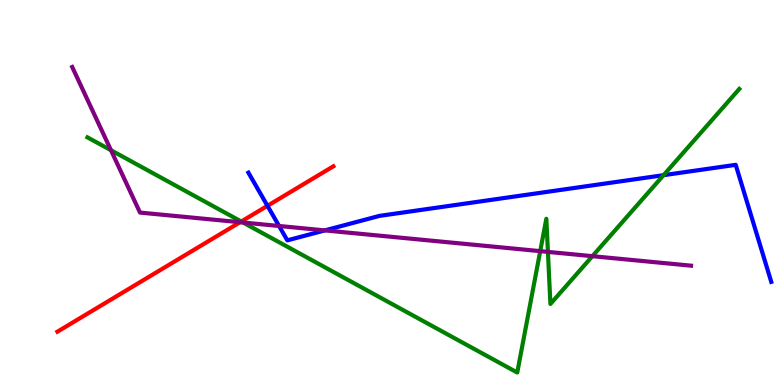[{'lines': ['blue', 'red'], 'intersections': [{'x': 3.45, 'y': 4.65}]}, {'lines': ['green', 'red'], 'intersections': [{'x': 3.11, 'y': 4.25}]}, {'lines': ['purple', 'red'], 'intersections': [{'x': 3.1, 'y': 4.23}]}, {'lines': ['blue', 'green'], 'intersections': [{'x': 8.56, 'y': 5.45}]}, {'lines': ['blue', 'purple'], 'intersections': [{'x': 3.6, 'y': 4.13}, {'x': 4.19, 'y': 4.02}]}, {'lines': ['green', 'purple'], 'intersections': [{'x': 1.43, 'y': 6.1}, {'x': 3.14, 'y': 4.22}, {'x': 6.97, 'y': 3.48}, {'x': 7.07, 'y': 3.46}, {'x': 7.64, 'y': 3.35}]}]